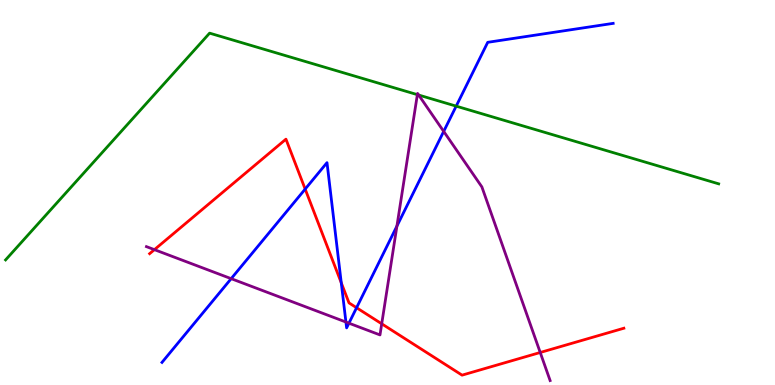[{'lines': ['blue', 'red'], 'intersections': [{'x': 3.94, 'y': 5.09}, {'x': 4.4, 'y': 2.65}, {'x': 4.6, 'y': 2.01}]}, {'lines': ['green', 'red'], 'intersections': []}, {'lines': ['purple', 'red'], 'intersections': [{'x': 1.99, 'y': 3.52}, {'x': 4.93, 'y': 1.59}, {'x': 6.97, 'y': 0.845}]}, {'lines': ['blue', 'green'], 'intersections': [{'x': 5.89, 'y': 7.24}]}, {'lines': ['blue', 'purple'], 'intersections': [{'x': 2.98, 'y': 2.76}, {'x': 4.46, 'y': 1.64}, {'x': 4.5, 'y': 1.61}, {'x': 5.12, 'y': 4.13}, {'x': 5.73, 'y': 6.59}]}, {'lines': ['green', 'purple'], 'intersections': [{'x': 5.39, 'y': 7.54}, {'x': 5.4, 'y': 7.53}]}]